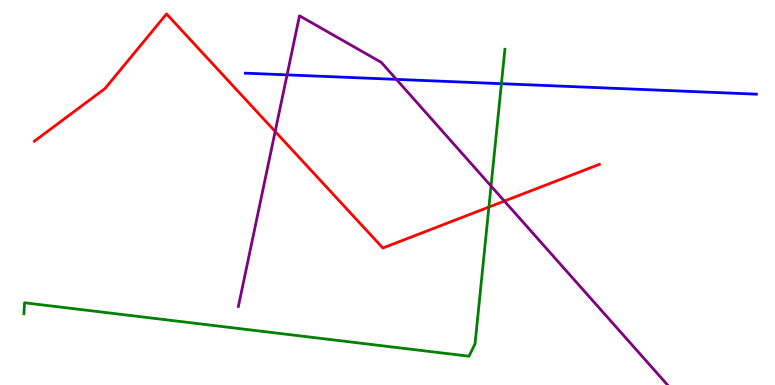[{'lines': ['blue', 'red'], 'intersections': []}, {'lines': ['green', 'red'], 'intersections': [{'x': 6.31, 'y': 4.62}]}, {'lines': ['purple', 'red'], 'intersections': [{'x': 3.55, 'y': 6.58}, {'x': 6.51, 'y': 4.78}]}, {'lines': ['blue', 'green'], 'intersections': [{'x': 6.47, 'y': 7.83}]}, {'lines': ['blue', 'purple'], 'intersections': [{'x': 3.7, 'y': 8.06}, {'x': 5.11, 'y': 7.94}]}, {'lines': ['green', 'purple'], 'intersections': [{'x': 6.34, 'y': 5.17}]}]